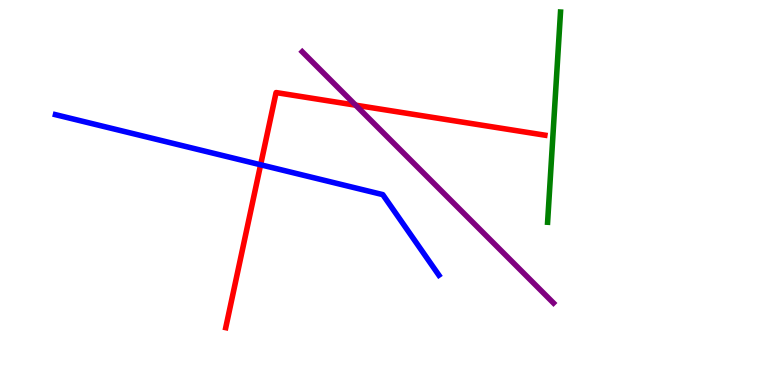[{'lines': ['blue', 'red'], 'intersections': [{'x': 3.36, 'y': 5.72}]}, {'lines': ['green', 'red'], 'intersections': []}, {'lines': ['purple', 'red'], 'intersections': [{'x': 4.59, 'y': 7.27}]}, {'lines': ['blue', 'green'], 'intersections': []}, {'lines': ['blue', 'purple'], 'intersections': []}, {'lines': ['green', 'purple'], 'intersections': []}]